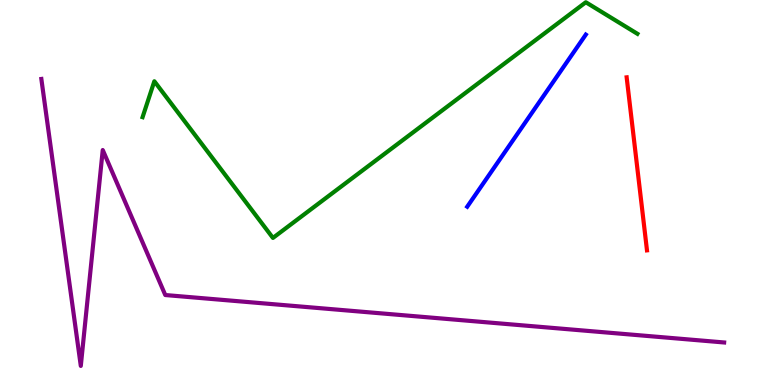[{'lines': ['blue', 'red'], 'intersections': []}, {'lines': ['green', 'red'], 'intersections': []}, {'lines': ['purple', 'red'], 'intersections': []}, {'lines': ['blue', 'green'], 'intersections': []}, {'lines': ['blue', 'purple'], 'intersections': []}, {'lines': ['green', 'purple'], 'intersections': []}]